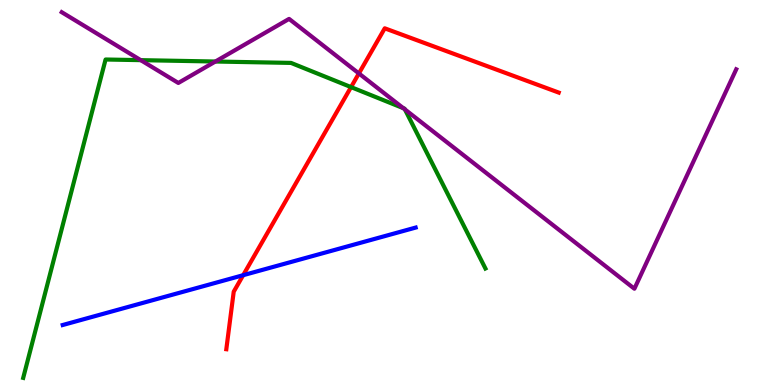[{'lines': ['blue', 'red'], 'intersections': [{'x': 3.14, 'y': 2.85}]}, {'lines': ['green', 'red'], 'intersections': [{'x': 4.53, 'y': 7.74}]}, {'lines': ['purple', 'red'], 'intersections': [{'x': 4.63, 'y': 8.09}]}, {'lines': ['blue', 'green'], 'intersections': []}, {'lines': ['blue', 'purple'], 'intersections': []}, {'lines': ['green', 'purple'], 'intersections': [{'x': 1.82, 'y': 8.44}, {'x': 2.78, 'y': 8.4}, {'x': 5.2, 'y': 7.19}, {'x': 5.22, 'y': 7.16}]}]